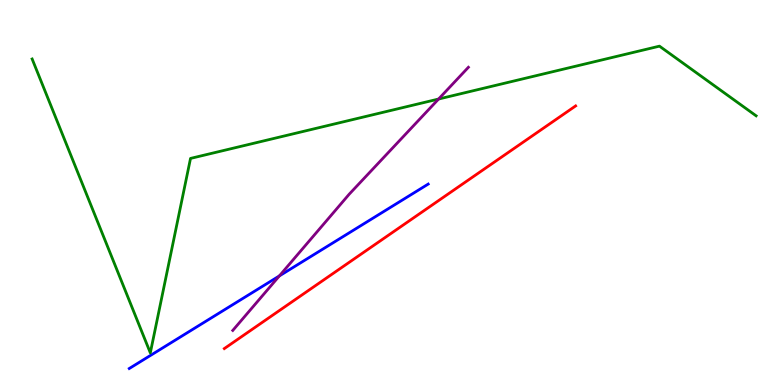[{'lines': ['blue', 'red'], 'intersections': []}, {'lines': ['green', 'red'], 'intersections': []}, {'lines': ['purple', 'red'], 'intersections': []}, {'lines': ['blue', 'green'], 'intersections': []}, {'lines': ['blue', 'purple'], 'intersections': [{'x': 3.6, 'y': 2.83}]}, {'lines': ['green', 'purple'], 'intersections': [{'x': 5.66, 'y': 7.43}]}]